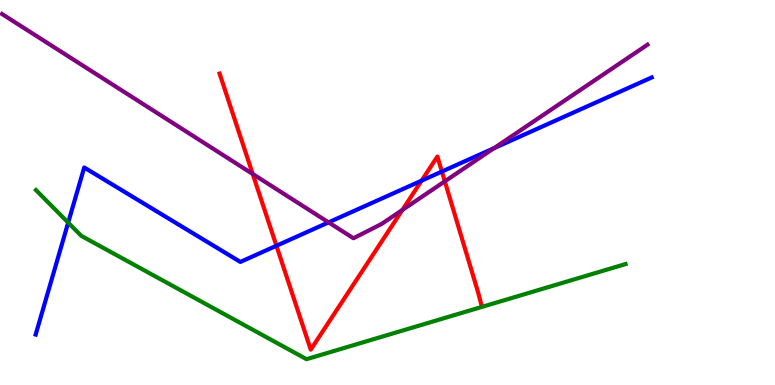[{'lines': ['blue', 'red'], 'intersections': [{'x': 3.57, 'y': 3.62}, {'x': 5.44, 'y': 5.31}, {'x': 5.7, 'y': 5.54}]}, {'lines': ['green', 'red'], 'intersections': []}, {'lines': ['purple', 'red'], 'intersections': [{'x': 3.26, 'y': 5.48}, {'x': 5.19, 'y': 4.55}, {'x': 5.74, 'y': 5.29}]}, {'lines': ['blue', 'green'], 'intersections': [{'x': 0.88, 'y': 4.22}]}, {'lines': ['blue', 'purple'], 'intersections': [{'x': 4.24, 'y': 4.22}, {'x': 6.37, 'y': 6.15}]}, {'lines': ['green', 'purple'], 'intersections': []}]